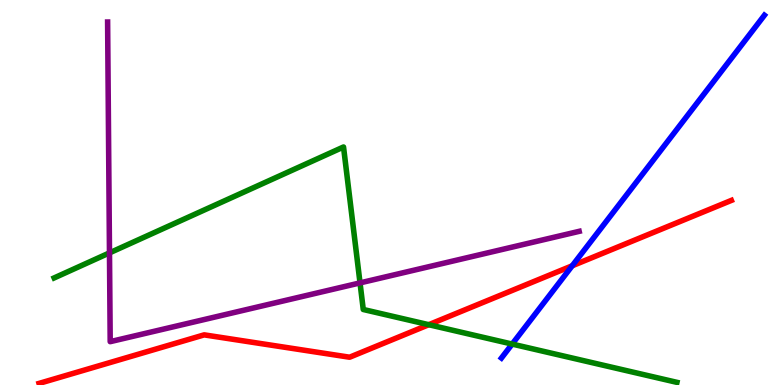[{'lines': ['blue', 'red'], 'intersections': [{'x': 7.38, 'y': 3.1}]}, {'lines': ['green', 'red'], 'intersections': [{'x': 5.53, 'y': 1.57}]}, {'lines': ['purple', 'red'], 'intersections': []}, {'lines': ['blue', 'green'], 'intersections': [{'x': 6.61, 'y': 1.06}]}, {'lines': ['blue', 'purple'], 'intersections': []}, {'lines': ['green', 'purple'], 'intersections': [{'x': 1.41, 'y': 3.43}, {'x': 4.65, 'y': 2.65}]}]